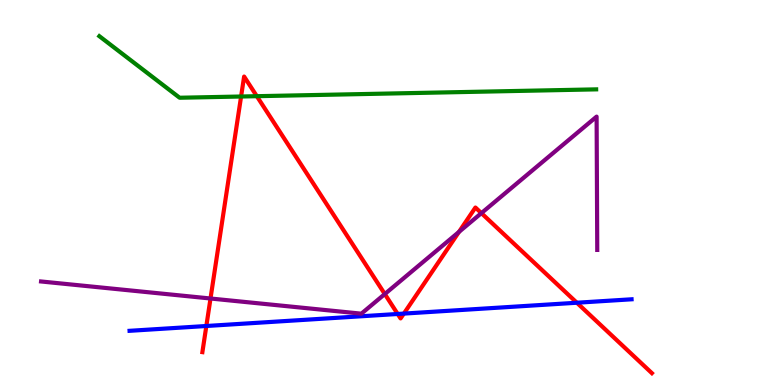[{'lines': ['blue', 'red'], 'intersections': [{'x': 2.66, 'y': 1.53}, {'x': 5.13, 'y': 1.84}, {'x': 5.21, 'y': 1.85}, {'x': 7.44, 'y': 2.14}]}, {'lines': ['green', 'red'], 'intersections': [{'x': 3.11, 'y': 7.49}, {'x': 3.31, 'y': 7.5}]}, {'lines': ['purple', 'red'], 'intersections': [{'x': 2.72, 'y': 2.25}, {'x': 4.97, 'y': 2.36}, {'x': 5.92, 'y': 3.98}, {'x': 6.21, 'y': 4.46}]}, {'lines': ['blue', 'green'], 'intersections': []}, {'lines': ['blue', 'purple'], 'intersections': []}, {'lines': ['green', 'purple'], 'intersections': []}]